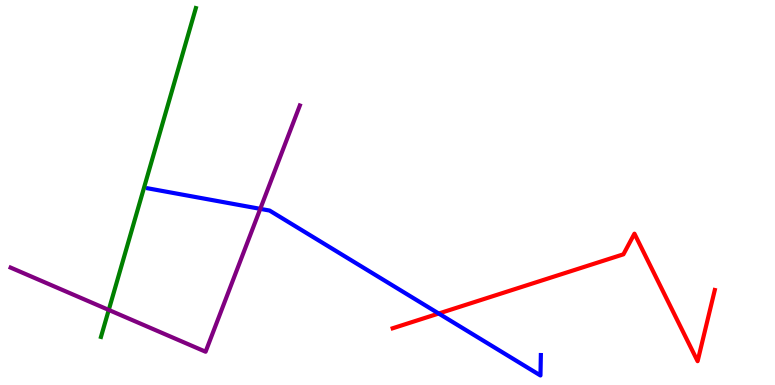[{'lines': ['blue', 'red'], 'intersections': [{'x': 5.66, 'y': 1.86}]}, {'lines': ['green', 'red'], 'intersections': []}, {'lines': ['purple', 'red'], 'intersections': []}, {'lines': ['blue', 'green'], 'intersections': []}, {'lines': ['blue', 'purple'], 'intersections': [{'x': 3.36, 'y': 4.58}]}, {'lines': ['green', 'purple'], 'intersections': [{'x': 1.4, 'y': 1.95}]}]